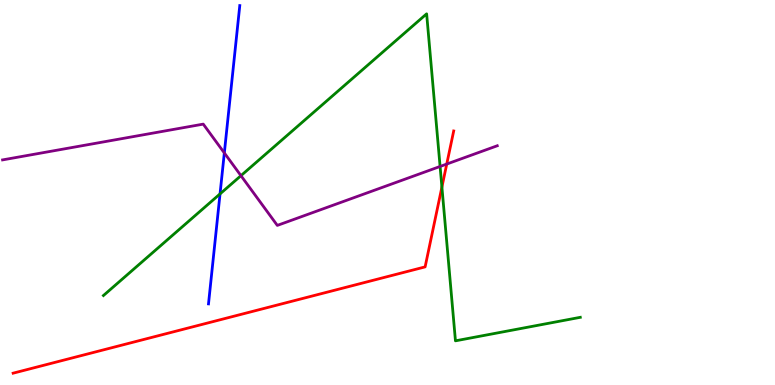[{'lines': ['blue', 'red'], 'intersections': []}, {'lines': ['green', 'red'], 'intersections': [{'x': 5.7, 'y': 5.14}]}, {'lines': ['purple', 'red'], 'intersections': [{'x': 5.76, 'y': 5.74}]}, {'lines': ['blue', 'green'], 'intersections': [{'x': 2.84, 'y': 4.96}]}, {'lines': ['blue', 'purple'], 'intersections': [{'x': 2.89, 'y': 6.03}]}, {'lines': ['green', 'purple'], 'intersections': [{'x': 3.11, 'y': 5.44}, {'x': 5.68, 'y': 5.68}]}]